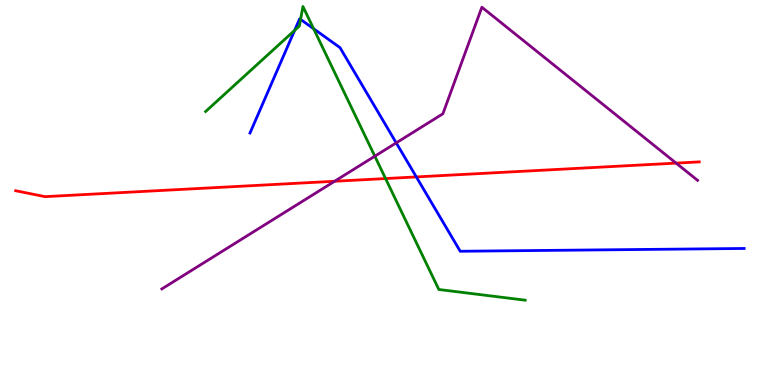[{'lines': ['blue', 'red'], 'intersections': [{'x': 5.37, 'y': 5.4}]}, {'lines': ['green', 'red'], 'intersections': [{'x': 4.98, 'y': 5.36}]}, {'lines': ['purple', 'red'], 'intersections': [{'x': 4.32, 'y': 5.29}, {'x': 8.72, 'y': 5.76}]}, {'lines': ['blue', 'green'], 'intersections': [{'x': 3.8, 'y': 9.21}, {'x': 3.88, 'y': 9.5}, {'x': 4.05, 'y': 9.25}]}, {'lines': ['blue', 'purple'], 'intersections': [{'x': 5.11, 'y': 6.29}]}, {'lines': ['green', 'purple'], 'intersections': [{'x': 4.84, 'y': 5.94}]}]